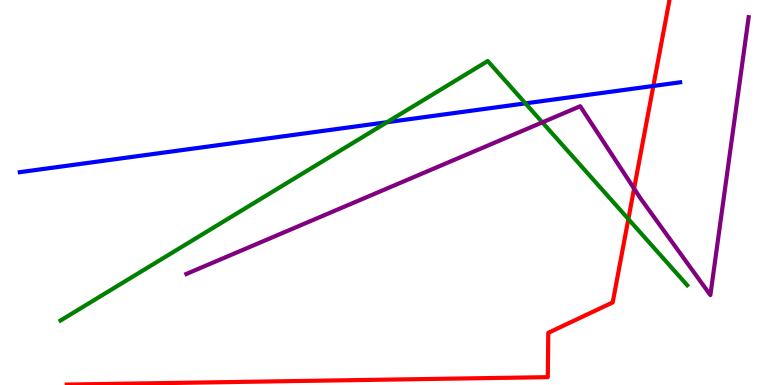[{'lines': ['blue', 'red'], 'intersections': [{'x': 8.43, 'y': 7.77}]}, {'lines': ['green', 'red'], 'intersections': [{'x': 8.11, 'y': 4.31}]}, {'lines': ['purple', 'red'], 'intersections': [{'x': 8.18, 'y': 5.1}]}, {'lines': ['blue', 'green'], 'intersections': [{'x': 4.99, 'y': 6.83}, {'x': 6.78, 'y': 7.32}]}, {'lines': ['blue', 'purple'], 'intersections': []}, {'lines': ['green', 'purple'], 'intersections': [{'x': 7.0, 'y': 6.82}]}]